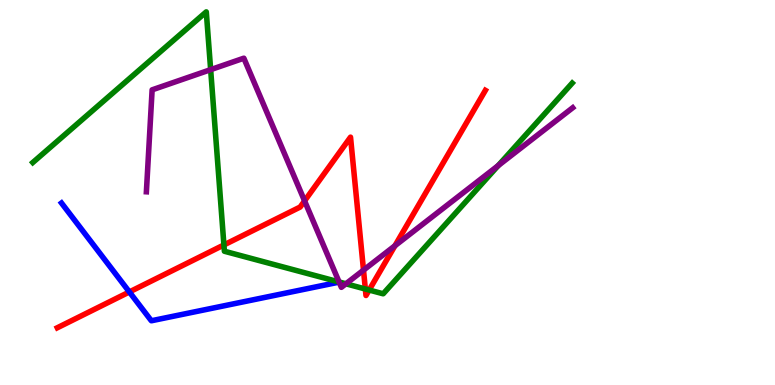[{'lines': ['blue', 'red'], 'intersections': [{'x': 1.67, 'y': 2.42}]}, {'lines': ['green', 'red'], 'intersections': [{'x': 2.89, 'y': 3.64}, {'x': 4.71, 'y': 2.49}, {'x': 4.76, 'y': 2.47}]}, {'lines': ['purple', 'red'], 'intersections': [{'x': 3.93, 'y': 4.78}, {'x': 4.69, 'y': 2.98}, {'x': 5.1, 'y': 3.62}]}, {'lines': ['blue', 'green'], 'intersections': []}, {'lines': ['blue', 'purple'], 'intersections': []}, {'lines': ['green', 'purple'], 'intersections': [{'x': 2.72, 'y': 8.19}, {'x': 4.38, 'y': 2.68}, {'x': 4.46, 'y': 2.63}, {'x': 6.43, 'y': 5.7}]}]